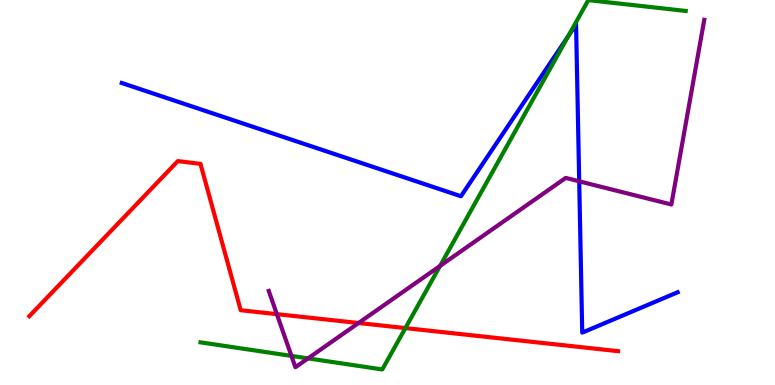[{'lines': ['blue', 'red'], 'intersections': []}, {'lines': ['green', 'red'], 'intersections': [{'x': 5.23, 'y': 1.48}]}, {'lines': ['purple', 'red'], 'intersections': [{'x': 3.57, 'y': 1.84}, {'x': 4.63, 'y': 1.61}]}, {'lines': ['blue', 'green'], 'intersections': [{'x': 7.33, 'y': 9.06}]}, {'lines': ['blue', 'purple'], 'intersections': [{'x': 7.47, 'y': 5.29}]}, {'lines': ['green', 'purple'], 'intersections': [{'x': 3.76, 'y': 0.756}, {'x': 3.97, 'y': 0.691}, {'x': 5.68, 'y': 3.09}]}]